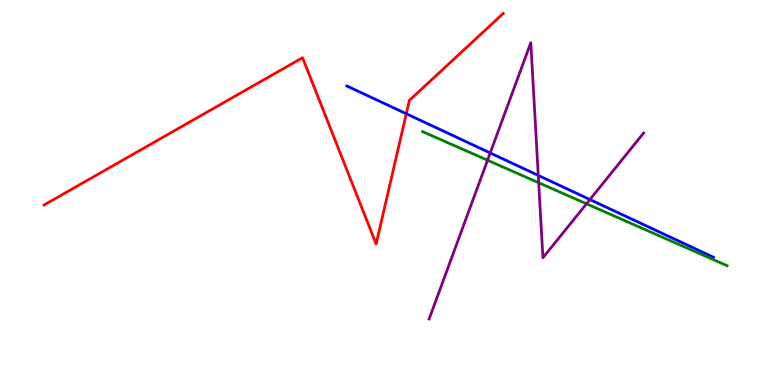[{'lines': ['blue', 'red'], 'intersections': [{'x': 5.24, 'y': 7.05}]}, {'lines': ['green', 'red'], 'intersections': []}, {'lines': ['purple', 'red'], 'intersections': []}, {'lines': ['blue', 'green'], 'intersections': []}, {'lines': ['blue', 'purple'], 'intersections': [{'x': 6.33, 'y': 6.03}, {'x': 6.95, 'y': 5.44}, {'x': 7.61, 'y': 4.82}]}, {'lines': ['green', 'purple'], 'intersections': [{'x': 6.29, 'y': 5.84}, {'x': 6.95, 'y': 5.25}, {'x': 7.57, 'y': 4.71}]}]